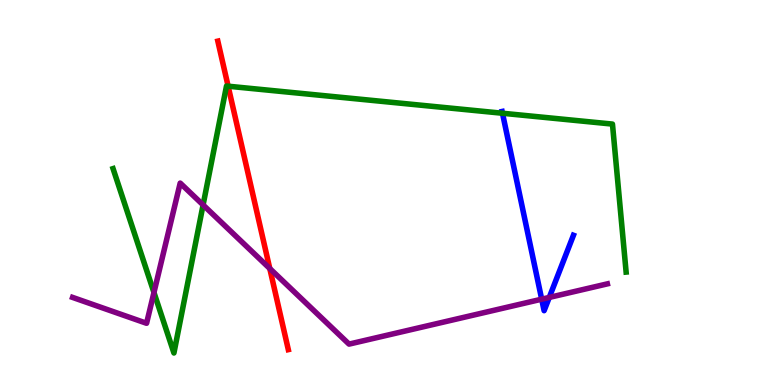[{'lines': ['blue', 'red'], 'intersections': []}, {'lines': ['green', 'red'], 'intersections': [{'x': 2.94, 'y': 7.76}]}, {'lines': ['purple', 'red'], 'intersections': [{'x': 3.48, 'y': 3.03}]}, {'lines': ['blue', 'green'], 'intersections': [{'x': 6.48, 'y': 7.06}]}, {'lines': ['blue', 'purple'], 'intersections': [{'x': 6.99, 'y': 2.23}, {'x': 7.09, 'y': 2.27}]}, {'lines': ['green', 'purple'], 'intersections': [{'x': 1.99, 'y': 2.4}, {'x': 2.62, 'y': 4.68}]}]